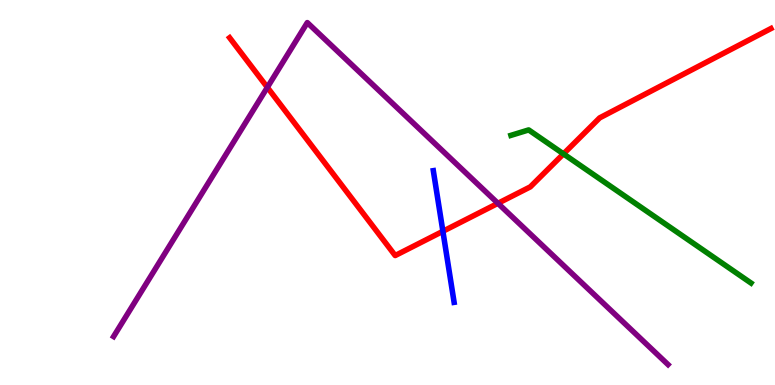[{'lines': ['blue', 'red'], 'intersections': [{'x': 5.71, 'y': 3.99}]}, {'lines': ['green', 'red'], 'intersections': [{'x': 7.27, 'y': 6.0}]}, {'lines': ['purple', 'red'], 'intersections': [{'x': 3.45, 'y': 7.73}, {'x': 6.42, 'y': 4.72}]}, {'lines': ['blue', 'green'], 'intersections': []}, {'lines': ['blue', 'purple'], 'intersections': []}, {'lines': ['green', 'purple'], 'intersections': []}]